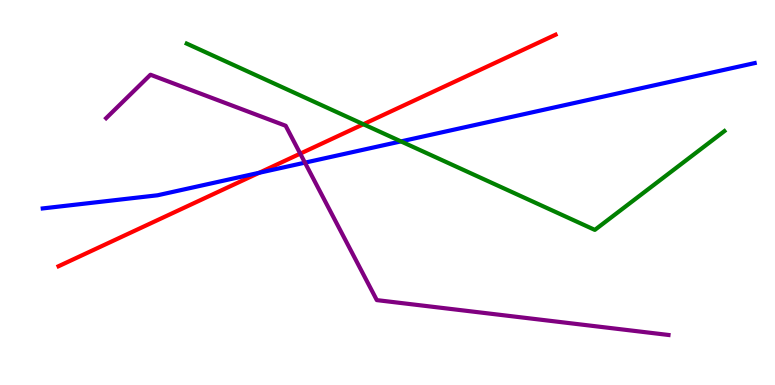[{'lines': ['blue', 'red'], 'intersections': [{'x': 3.34, 'y': 5.51}]}, {'lines': ['green', 'red'], 'intersections': [{'x': 4.69, 'y': 6.77}]}, {'lines': ['purple', 'red'], 'intersections': [{'x': 3.87, 'y': 6.01}]}, {'lines': ['blue', 'green'], 'intersections': [{'x': 5.17, 'y': 6.33}]}, {'lines': ['blue', 'purple'], 'intersections': [{'x': 3.93, 'y': 5.78}]}, {'lines': ['green', 'purple'], 'intersections': []}]